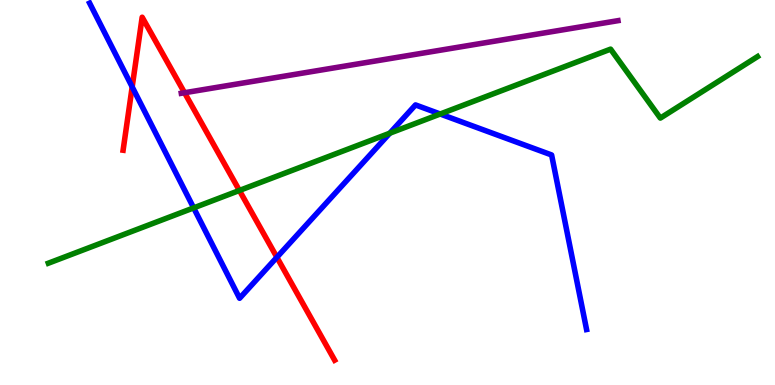[{'lines': ['blue', 'red'], 'intersections': [{'x': 1.71, 'y': 7.74}, {'x': 3.57, 'y': 3.32}]}, {'lines': ['green', 'red'], 'intersections': [{'x': 3.09, 'y': 5.05}]}, {'lines': ['purple', 'red'], 'intersections': [{'x': 2.38, 'y': 7.59}]}, {'lines': ['blue', 'green'], 'intersections': [{'x': 2.5, 'y': 4.6}, {'x': 5.03, 'y': 6.54}, {'x': 5.68, 'y': 7.04}]}, {'lines': ['blue', 'purple'], 'intersections': []}, {'lines': ['green', 'purple'], 'intersections': []}]